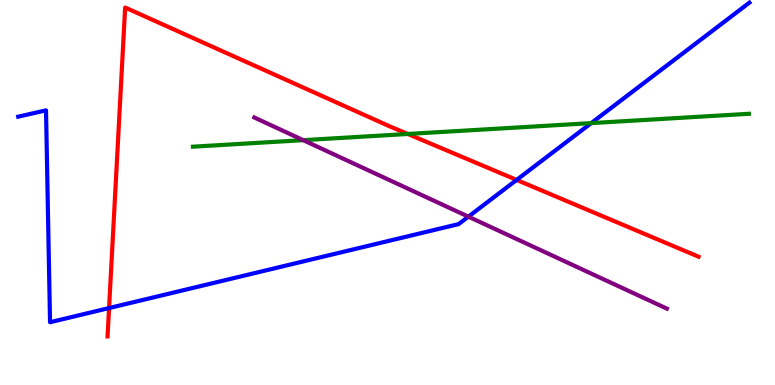[{'lines': ['blue', 'red'], 'intersections': [{'x': 1.41, 'y': 2.0}, {'x': 6.67, 'y': 5.33}]}, {'lines': ['green', 'red'], 'intersections': [{'x': 5.26, 'y': 6.52}]}, {'lines': ['purple', 'red'], 'intersections': []}, {'lines': ['blue', 'green'], 'intersections': [{'x': 7.63, 'y': 6.8}]}, {'lines': ['blue', 'purple'], 'intersections': [{'x': 6.04, 'y': 4.37}]}, {'lines': ['green', 'purple'], 'intersections': [{'x': 3.91, 'y': 6.36}]}]